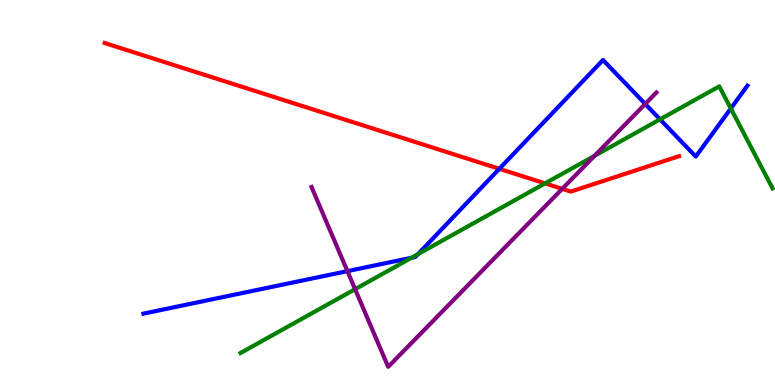[{'lines': ['blue', 'red'], 'intersections': [{'x': 6.44, 'y': 5.62}]}, {'lines': ['green', 'red'], 'intersections': [{'x': 7.03, 'y': 5.24}]}, {'lines': ['purple', 'red'], 'intersections': [{'x': 7.25, 'y': 5.09}]}, {'lines': ['blue', 'green'], 'intersections': [{'x': 5.31, 'y': 3.3}, {'x': 5.39, 'y': 3.4}, {'x': 8.52, 'y': 6.9}, {'x': 9.43, 'y': 7.18}]}, {'lines': ['blue', 'purple'], 'intersections': [{'x': 4.48, 'y': 2.96}, {'x': 8.33, 'y': 7.3}]}, {'lines': ['green', 'purple'], 'intersections': [{'x': 4.58, 'y': 2.49}, {'x': 7.67, 'y': 5.95}]}]